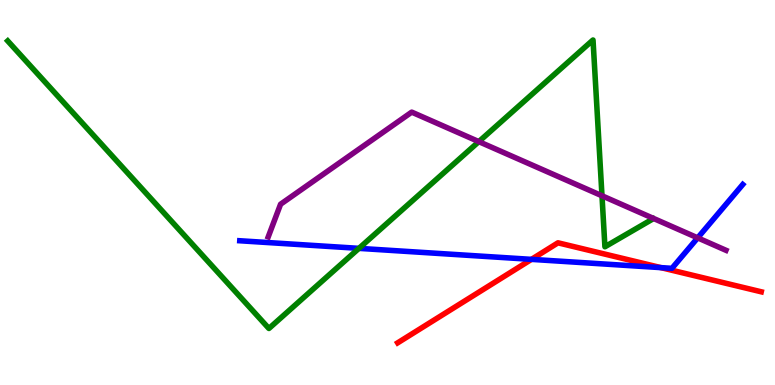[{'lines': ['blue', 'red'], 'intersections': [{'x': 6.86, 'y': 3.26}, {'x': 8.53, 'y': 3.05}]}, {'lines': ['green', 'red'], 'intersections': []}, {'lines': ['purple', 'red'], 'intersections': []}, {'lines': ['blue', 'green'], 'intersections': [{'x': 4.63, 'y': 3.55}]}, {'lines': ['blue', 'purple'], 'intersections': [{'x': 9.0, 'y': 3.82}]}, {'lines': ['green', 'purple'], 'intersections': [{'x': 6.18, 'y': 6.32}, {'x': 7.77, 'y': 4.91}]}]